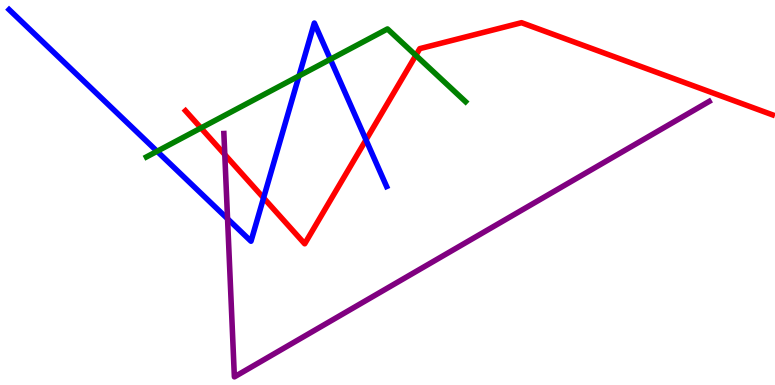[{'lines': ['blue', 'red'], 'intersections': [{'x': 3.4, 'y': 4.86}, {'x': 4.72, 'y': 6.37}]}, {'lines': ['green', 'red'], 'intersections': [{'x': 2.59, 'y': 6.68}, {'x': 5.37, 'y': 8.56}]}, {'lines': ['purple', 'red'], 'intersections': [{'x': 2.9, 'y': 5.98}]}, {'lines': ['blue', 'green'], 'intersections': [{'x': 2.03, 'y': 6.07}, {'x': 3.86, 'y': 8.03}, {'x': 4.26, 'y': 8.46}]}, {'lines': ['blue', 'purple'], 'intersections': [{'x': 2.94, 'y': 4.32}]}, {'lines': ['green', 'purple'], 'intersections': []}]